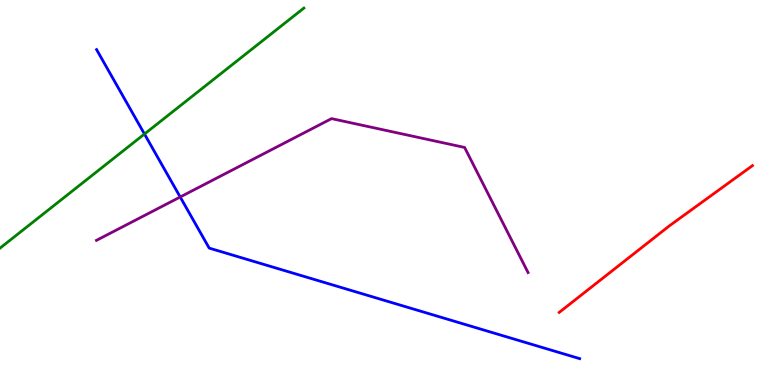[{'lines': ['blue', 'red'], 'intersections': []}, {'lines': ['green', 'red'], 'intersections': []}, {'lines': ['purple', 'red'], 'intersections': []}, {'lines': ['blue', 'green'], 'intersections': [{'x': 1.86, 'y': 6.52}]}, {'lines': ['blue', 'purple'], 'intersections': [{'x': 2.33, 'y': 4.88}]}, {'lines': ['green', 'purple'], 'intersections': []}]